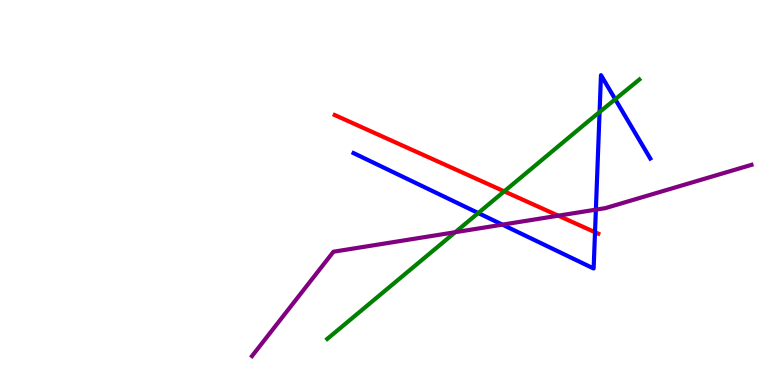[{'lines': ['blue', 'red'], 'intersections': [{'x': 7.68, 'y': 3.97}]}, {'lines': ['green', 'red'], 'intersections': [{'x': 6.51, 'y': 5.03}]}, {'lines': ['purple', 'red'], 'intersections': [{'x': 7.2, 'y': 4.4}]}, {'lines': ['blue', 'green'], 'intersections': [{'x': 6.17, 'y': 4.47}, {'x': 7.74, 'y': 7.09}, {'x': 7.94, 'y': 7.42}]}, {'lines': ['blue', 'purple'], 'intersections': [{'x': 6.48, 'y': 4.17}, {'x': 7.69, 'y': 4.55}]}, {'lines': ['green', 'purple'], 'intersections': [{'x': 5.87, 'y': 3.97}]}]